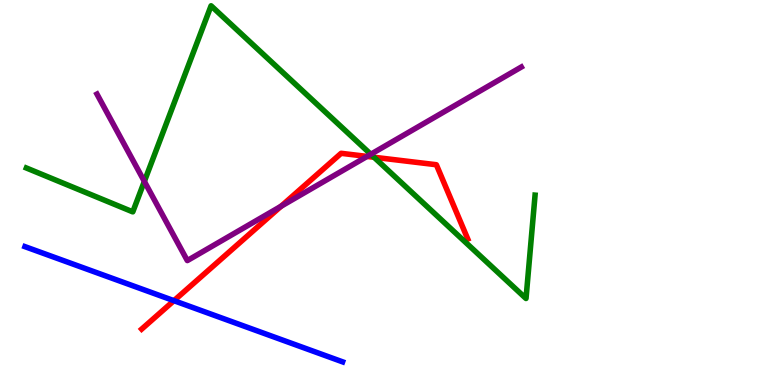[{'lines': ['blue', 'red'], 'intersections': [{'x': 2.24, 'y': 2.19}]}, {'lines': ['green', 'red'], 'intersections': [{'x': 4.83, 'y': 5.92}]}, {'lines': ['purple', 'red'], 'intersections': [{'x': 3.63, 'y': 4.64}, {'x': 4.74, 'y': 5.94}]}, {'lines': ['blue', 'green'], 'intersections': []}, {'lines': ['blue', 'purple'], 'intersections': []}, {'lines': ['green', 'purple'], 'intersections': [{'x': 1.86, 'y': 5.29}, {'x': 4.78, 'y': 5.99}]}]